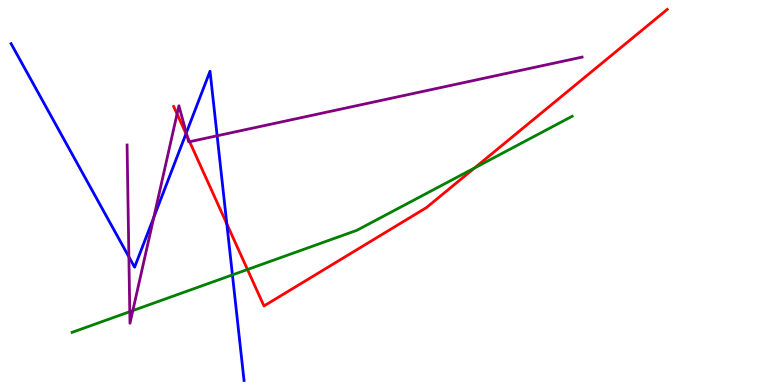[{'lines': ['blue', 'red'], 'intersections': [{'x': 2.4, 'y': 6.53}, {'x': 2.93, 'y': 4.19}]}, {'lines': ['green', 'red'], 'intersections': [{'x': 3.19, 'y': 3.0}, {'x': 6.12, 'y': 5.64}]}, {'lines': ['purple', 'red'], 'intersections': [{'x': 2.28, 'y': 7.04}, {'x': 2.42, 'y': 6.46}, {'x': 2.45, 'y': 6.32}]}, {'lines': ['blue', 'green'], 'intersections': [{'x': 3.0, 'y': 2.86}]}, {'lines': ['blue', 'purple'], 'intersections': [{'x': 1.66, 'y': 3.33}, {'x': 1.98, 'y': 4.36}, {'x': 2.4, 'y': 6.55}, {'x': 2.8, 'y': 6.47}]}, {'lines': ['green', 'purple'], 'intersections': [{'x': 1.67, 'y': 1.9}, {'x': 1.71, 'y': 1.93}]}]